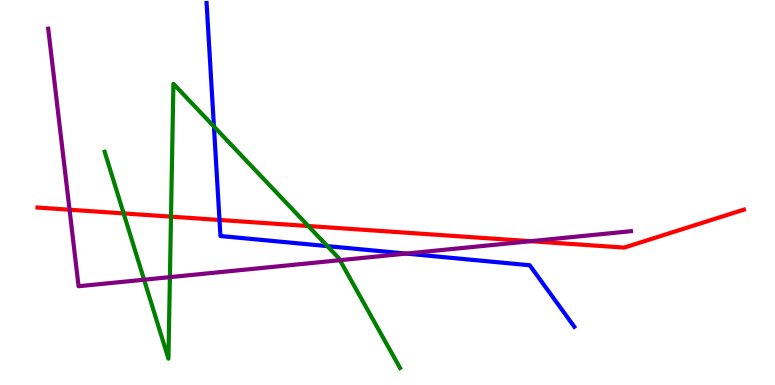[{'lines': ['blue', 'red'], 'intersections': [{'x': 2.83, 'y': 4.29}]}, {'lines': ['green', 'red'], 'intersections': [{'x': 1.6, 'y': 4.46}, {'x': 2.21, 'y': 4.37}, {'x': 3.98, 'y': 4.13}]}, {'lines': ['purple', 'red'], 'intersections': [{'x': 0.897, 'y': 4.55}, {'x': 6.85, 'y': 3.74}]}, {'lines': ['blue', 'green'], 'intersections': [{'x': 2.76, 'y': 6.71}, {'x': 4.22, 'y': 3.61}]}, {'lines': ['blue', 'purple'], 'intersections': [{'x': 5.24, 'y': 3.41}]}, {'lines': ['green', 'purple'], 'intersections': [{'x': 1.86, 'y': 2.74}, {'x': 2.19, 'y': 2.8}, {'x': 4.39, 'y': 3.24}]}]